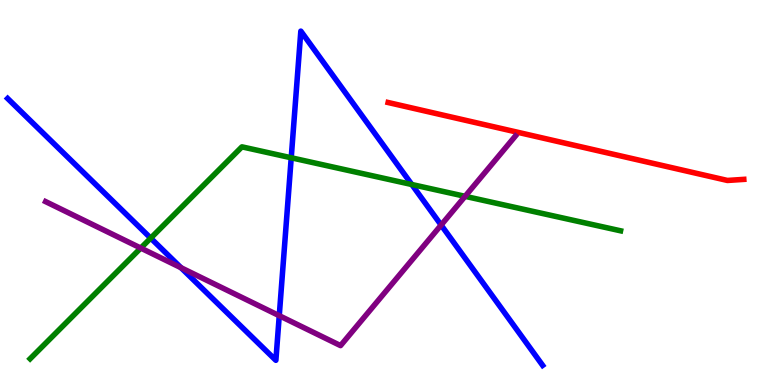[{'lines': ['blue', 'red'], 'intersections': []}, {'lines': ['green', 'red'], 'intersections': []}, {'lines': ['purple', 'red'], 'intersections': []}, {'lines': ['blue', 'green'], 'intersections': [{'x': 1.94, 'y': 3.81}, {'x': 3.76, 'y': 5.9}, {'x': 5.31, 'y': 5.21}]}, {'lines': ['blue', 'purple'], 'intersections': [{'x': 2.34, 'y': 3.05}, {'x': 3.6, 'y': 1.8}, {'x': 5.69, 'y': 4.15}]}, {'lines': ['green', 'purple'], 'intersections': [{'x': 1.82, 'y': 3.56}, {'x': 6.0, 'y': 4.9}]}]